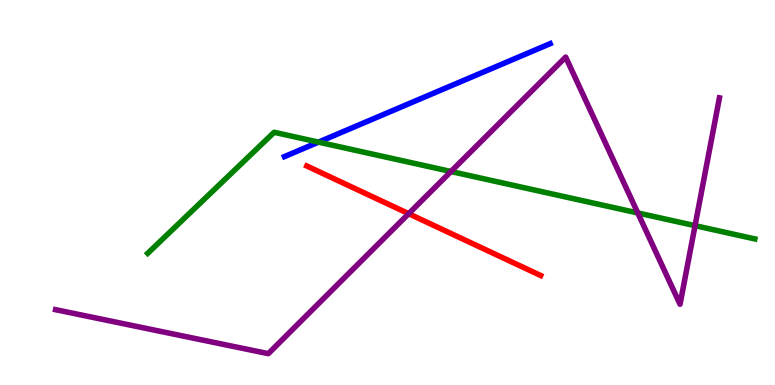[{'lines': ['blue', 'red'], 'intersections': []}, {'lines': ['green', 'red'], 'intersections': []}, {'lines': ['purple', 'red'], 'intersections': [{'x': 5.27, 'y': 4.45}]}, {'lines': ['blue', 'green'], 'intersections': [{'x': 4.11, 'y': 6.31}]}, {'lines': ['blue', 'purple'], 'intersections': []}, {'lines': ['green', 'purple'], 'intersections': [{'x': 5.82, 'y': 5.55}, {'x': 8.23, 'y': 4.47}, {'x': 8.97, 'y': 4.14}]}]